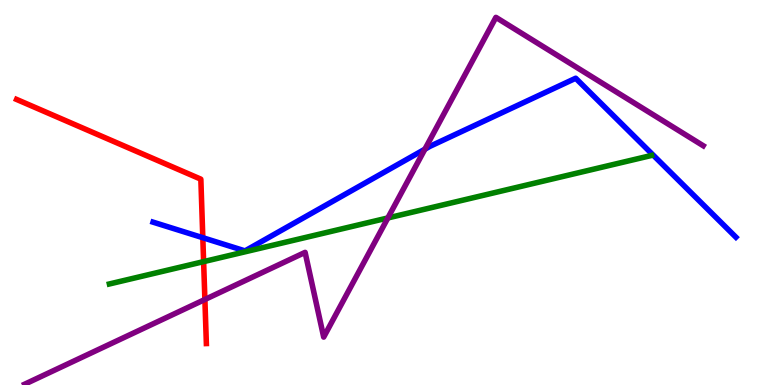[{'lines': ['blue', 'red'], 'intersections': [{'x': 2.62, 'y': 3.83}]}, {'lines': ['green', 'red'], 'intersections': [{'x': 2.63, 'y': 3.2}]}, {'lines': ['purple', 'red'], 'intersections': [{'x': 2.64, 'y': 2.22}]}, {'lines': ['blue', 'green'], 'intersections': []}, {'lines': ['blue', 'purple'], 'intersections': [{'x': 5.48, 'y': 6.12}]}, {'lines': ['green', 'purple'], 'intersections': [{'x': 5.0, 'y': 4.34}]}]